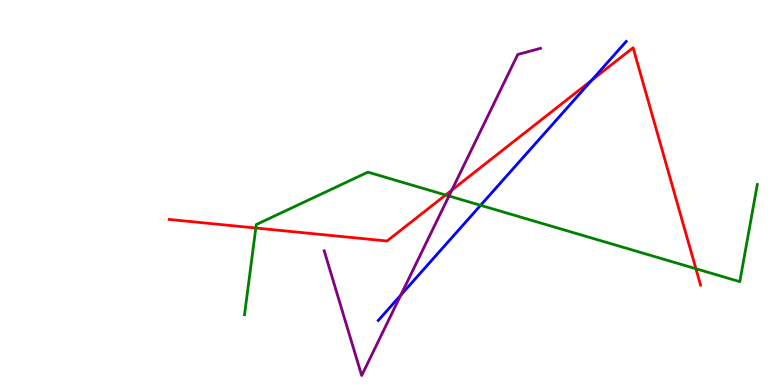[{'lines': ['blue', 'red'], 'intersections': [{'x': 7.63, 'y': 7.92}]}, {'lines': ['green', 'red'], 'intersections': [{'x': 3.3, 'y': 4.08}, {'x': 5.75, 'y': 4.93}, {'x': 8.98, 'y': 3.02}]}, {'lines': ['purple', 'red'], 'intersections': [{'x': 5.83, 'y': 5.06}]}, {'lines': ['blue', 'green'], 'intersections': [{'x': 6.2, 'y': 4.67}]}, {'lines': ['blue', 'purple'], 'intersections': [{'x': 5.17, 'y': 2.33}]}, {'lines': ['green', 'purple'], 'intersections': [{'x': 5.79, 'y': 4.91}]}]